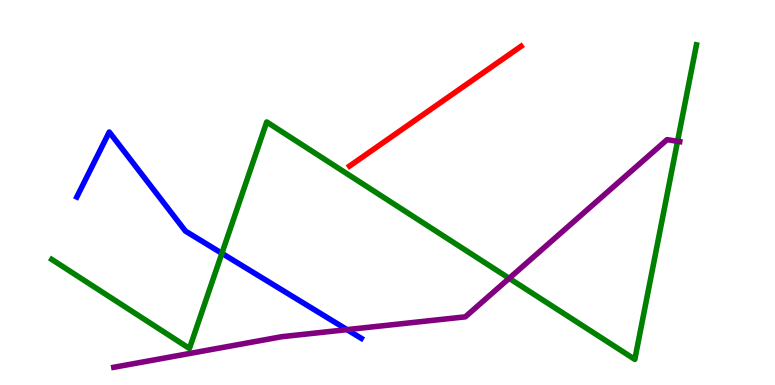[{'lines': ['blue', 'red'], 'intersections': []}, {'lines': ['green', 'red'], 'intersections': []}, {'lines': ['purple', 'red'], 'intersections': []}, {'lines': ['blue', 'green'], 'intersections': [{'x': 2.86, 'y': 3.42}]}, {'lines': ['blue', 'purple'], 'intersections': [{'x': 4.48, 'y': 1.44}]}, {'lines': ['green', 'purple'], 'intersections': [{'x': 6.57, 'y': 2.77}, {'x': 8.74, 'y': 6.33}]}]